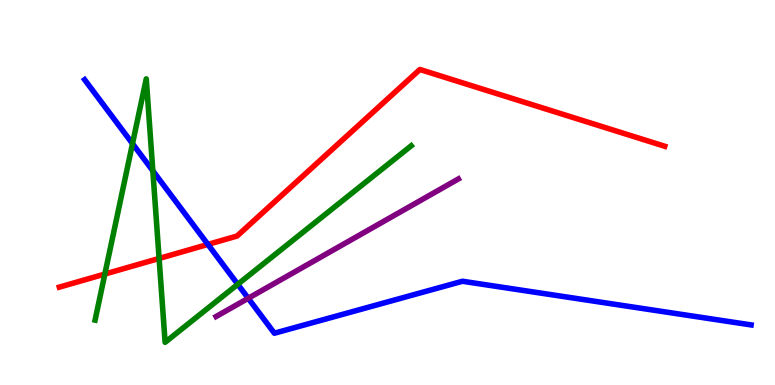[{'lines': ['blue', 'red'], 'intersections': [{'x': 2.68, 'y': 3.65}]}, {'lines': ['green', 'red'], 'intersections': [{'x': 1.35, 'y': 2.88}, {'x': 2.05, 'y': 3.29}]}, {'lines': ['purple', 'red'], 'intersections': []}, {'lines': ['blue', 'green'], 'intersections': [{'x': 1.71, 'y': 6.27}, {'x': 1.97, 'y': 5.56}, {'x': 3.07, 'y': 2.62}]}, {'lines': ['blue', 'purple'], 'intersections': [{'x': 3.2, 'y': 2.25}]}, {'lines': ['green', 'purple'], 'intersections': []}]